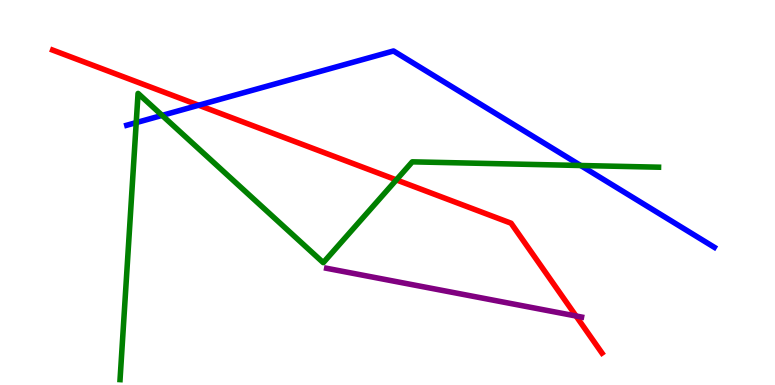[{'lines': ['blue', 'red'], 'intersections': [{'x': 2.56, 'y': 7.27}]}, {'lines': ['green', 'red'], 'intersections': [{'x': 5.11, 'y': 5.33}]}, {'lines': ['purple', 'red'], 'intersections': [{'x': 7.43, 'y': 1.79}]}, {'lines': ['blue', 'green'], 'intersections': [{'x': 1.76, 'y': 6.82}, {'x': 2.09, 'y': 7.0}, {'x': 7.49, 'y': 5.7}]}, {'lines': ['blue', 'purple'], 'intersections': []}, {'lines': ['green', 'purple'], 'intersections': []}]